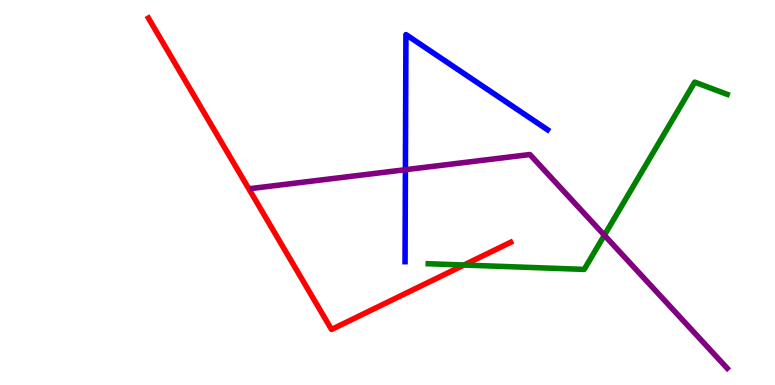[{'lines': ['blue', 'red'], 'intersections': []}, {'lines': ['green', 'red'], 'intersections': [{'x': 5.99, 'y': 3.12}]}, {'lines': ['purple', 'red'], 'intersections': []}, {'lines': ['blue', 'green'], 'intersections': []}, {'lines': ['blue', 'purple'], 'intersections': [{'x': 5.23, 'y': 5.59}]}, {'lines': ['green', 'purple'], 'intersections': [{'x': 7.8, 'y': 3.89}]}]